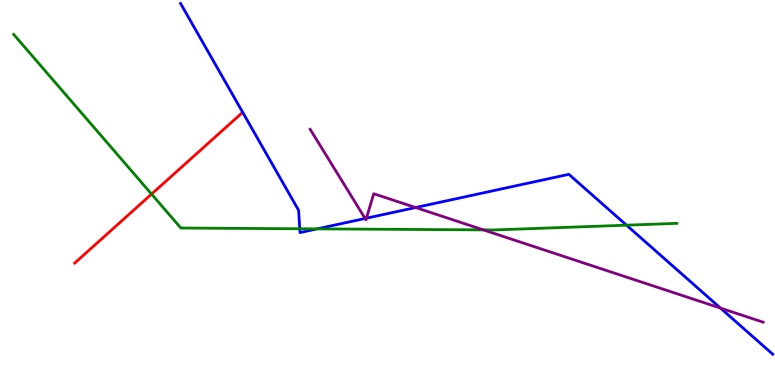[{'lines': ['blue', 'red'], 'intersections': []}, {'lines': ['green', 'red'], 'intersections': [{'x': 1.96, 'y': 4.96}]}, {'lines': ['purple', 'red'], 'intersections': []}, {'lines': ['blue', 'green'], 'intersections': [{'x': 3.87, 'y': 4.06}, {'x': 4.09, 'y': 4.06}, {'x': 8.08, 'y': 4.15}]}, {'lines': ['blue', 'purple'], 'intersections': [{'x': 4.71, 'y': 4.33}, {'x': 4.73, 'y': 4.33}, {'x': 5.36, 'y': 4.61}, {'x': 9.3, 'y': 2.0}]}, {'lines': ['green', 'purple'], 'intersections': [{'x': 6.24, 'y': 4.03}]}]